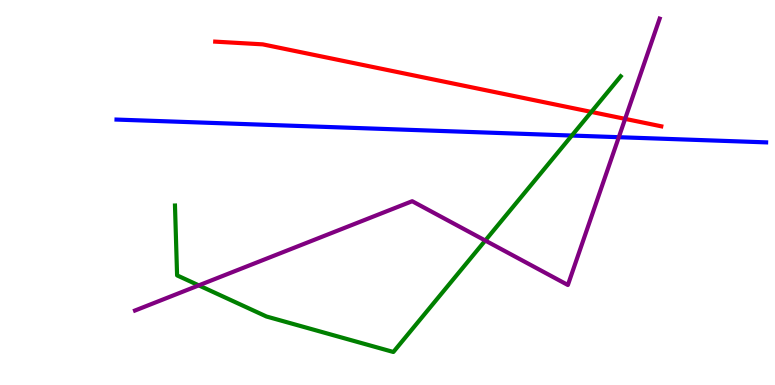[{'lines': ['blue', 'red'], 'intersections': []}, {'lines': ['green', 'red'], 'intersections': [{'x': 7.63, 'y': 7.09}]}, {'lines': ['purple', 'red'], 'intersections': [{'x': 8.07, 'y': 6.91}]}, {'lines': ['blue', 'green'], 'intersections': [{'x': 7.38, 'y': 6.48}]}, {'lines': ['blue', 'purple'], 'intersections': [{'x': 7.98, 'y': 6.44}]}, {'lines': ['green', 'purple'], 'intersections': [{'x': 2.56, 'y': 2.59}, {'x': 6.26, 'y': 3.75}]}]